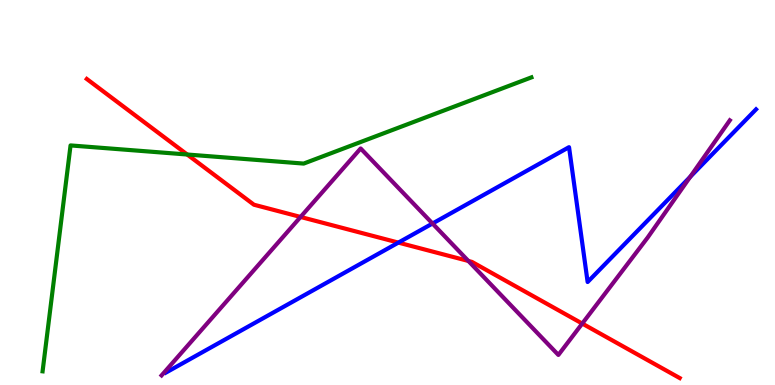[{'lines': ['blue', 'red'], 'intersections': [{'x': 5.14, 'y': 3.7}]}, {'lines': ['green', 'red'], 'intersections': [{'x': 2.42, 'y': 5.99}]}, {'lines': ['purple', 'red'], 'intersections': [{'x': 3.88, 'y': 4.36}, {'x': 6.04, 'y': 3.22}, {'x': 7.51, 'y': 1.6}]}, {'lines': ['blue', 'green'], 'intersections': []}, {'lines': ['blue', 'purple'], 'intersections': [{'x': 5.58, 'y': 4.19}, {'x': 8.91, 'y': 5.41}]}, {'lines': ['green', 'purple'], 'intersections': []}]